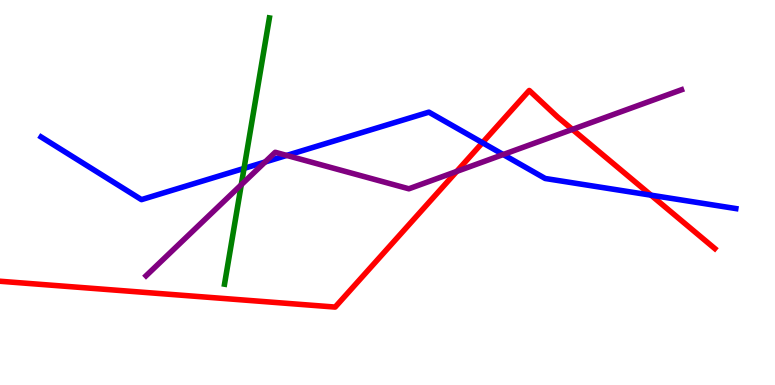[{'lines': ['blue', 'red'], 'intersections': [{'x': 6.23, 'y': 6.29}, {'x': 8.4, 'y': 4.93}]}, {'lines': ['green', 'red'], 'intersections': []}, {'lines': ['purple', 'red'], 'intersections': [{'x': 5.89, 'y': 5.55}, {'x': 7.39, 'y': 6.64}]}, {'lines': ['blue', 'green'], 'intersections': [{'x': 3.15, 'y': 5.63}]}, {'lines': ['blue', 'purple'], 'intersections': [{'x': 3.42, 'y': 5.79}, {'x': 3.7, 'y': 5.96}, {'x': 6.49, 'y': 5.99}]}, {'lines': ['green', 'purple'], 'intersections': [{'x': 3.11, 'y': 5.2}]}]